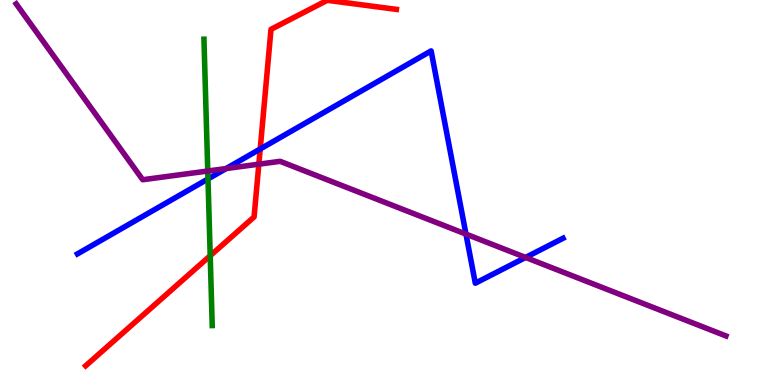[{'lines': ['blue', 'red'], 'intersections': [{'x': 3.36, 'y': 6.13}]}, {'lines': ['green', 'red'], 'intersections': [{'x': 2.71, 'y': 3.36}]}, {'lines': ['purple', 'red'], 'intersections': [{'x': 3.34, 'y': 5.74}]}, {'lines': ['blue', 'green'], 'intersections': [{'x': 2.68, 'y': 5.35}]}, {'lines': ['blue', 'purple'], 'intersections': [{'x': 2.92, 'y': 5.62}, {'x': 6.01, 'y': 3.92}, {'x': 6.78, 'y': 3.31}]}, {'lines': ['green', 'purple'], 'intersections': [{'x': 2.68, 'y': 5.56}]}]